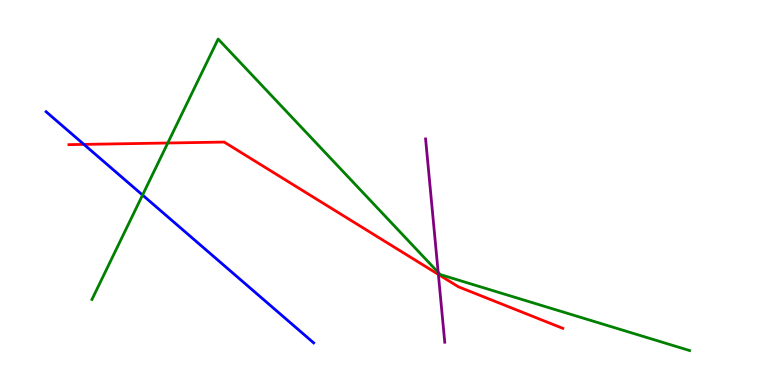[{'lines': ['blue', 'red'], 'intersections': [{'x': 1.08, 'y': 6.25}]}, {'lines': ['green', 'red'], 'intersections': [{'x': 2.16, 'y': 6.29}]}, {'lines': ['purple', 'red'], 'intersections': [{'x': 5.66, 'y': 2.87}]}, {'lines': ['blue', 'green'], 'intersections': [{'x': 1.84, 'y': 4.93}]}, {'lines': ['blue', 'purple'], 'intersections': []}, {'lines': ['green', 'purple'], 'intersections': [{'x': 5.65, 'y': 2.93}]}]